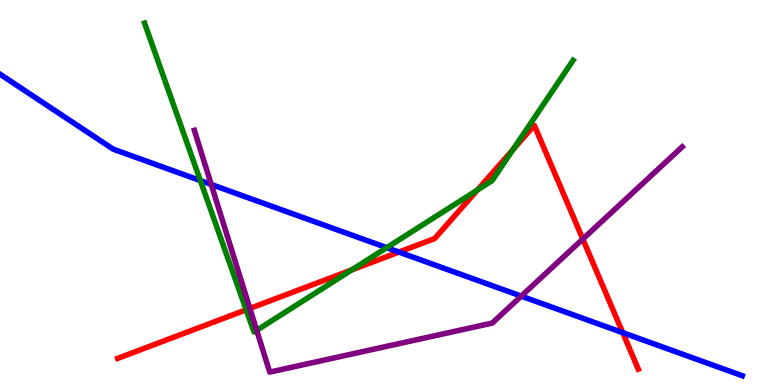[{'lines': ['blue', 'red'], 'intersections': [{'x': 5.15, 'y': 3.45}, {'x': 8.04, 'y': 1.36}]}, {'lines': ['green', 'red'], 'intersections': [{'x': 3.18, 'y': 1.95}, {'x': 4.54, 'y': 2.99}, {'x': 6.16, 'y': 5.06}, {'x': 6.62, 'y': 6.11}]}, {'lines': ['purple', 'red'], 'intersections': [{'x': 3.22, 'y': 1.99}, {'x': 7.52, 'y': 3.79}]}, {'lines': ['blue', 'green'], 'intersections': [{'x': 2.59, 'y': 5.31}, {'x': 4.99, 'y': 3.57}]}, {'lines': ['blue', 'purple'], 'intersections': [{'x': 2.73, 'y': 5.21}, {'x': 6.73, 'y': 2.31}]}, {'lines': ['green', 'purple'], 'intersections': [{'x': 3.31, 'y': 1.42}]}]